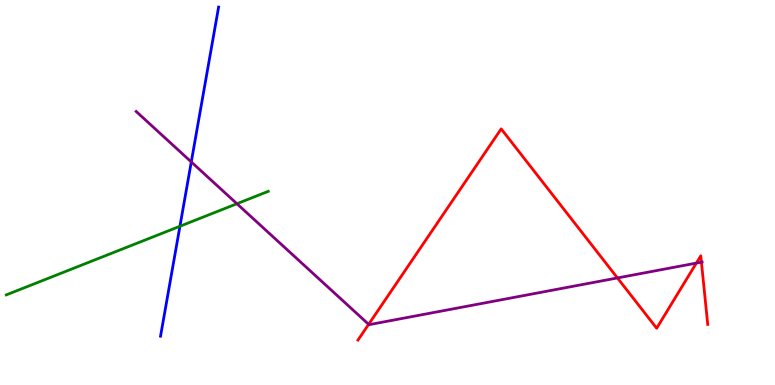[{'lines': ['blue', 'red'], 'intersections': []}, {'lines': ['green', 'red'], 'intersections': []}, {'lines': ['purple', 'red'], 'intersections': [{'x': 4.76, 'y': 1.58}, {'x': 7.97, 'y': 2.78}, {'x': 8.99, 'y': 3.17}, {'x': 9.05, 'y': 3.19}]}, {'lines': ['blue', 'green'], 'intersections': [{'x': 2.32, 'y': 4.12}]}, {'lines': ['blue', 'purple'], 'intersections': [{'x': 2.47, 'y': 5.79}]}, {'lines': ['green', 'purple'], 'intersections': [{'x': 3.06, 'y': 4.71}]}]